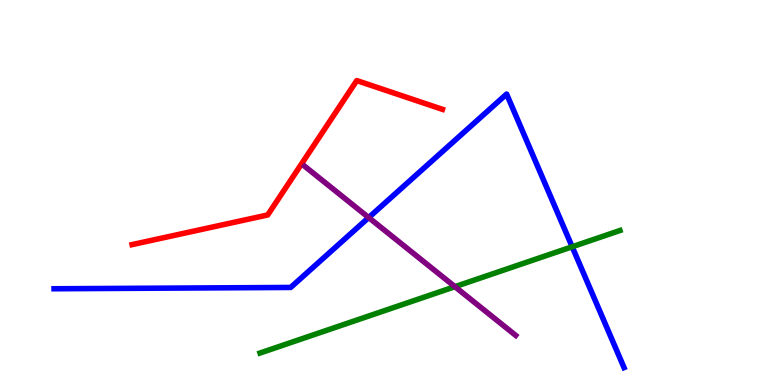[{'lines': ['blue', 'red'], 'intersections': []}, {'lines': ['green', 'red'], 'intersections': []}, {'lines': ['purple', 'red'], 'intersections': []}, {'lines': ['blue', 'green'], 'intersections': [{'x': 7.38, 'y': 3.59}]}, {'lines': ['blue', 'purple'], 'intersections': [{'x': 4.76, 'y': 4.35}]}, {'lines': ['green', 'purple'], 'intersections': [{'x': 5.87, 'y': 2.55}]}]